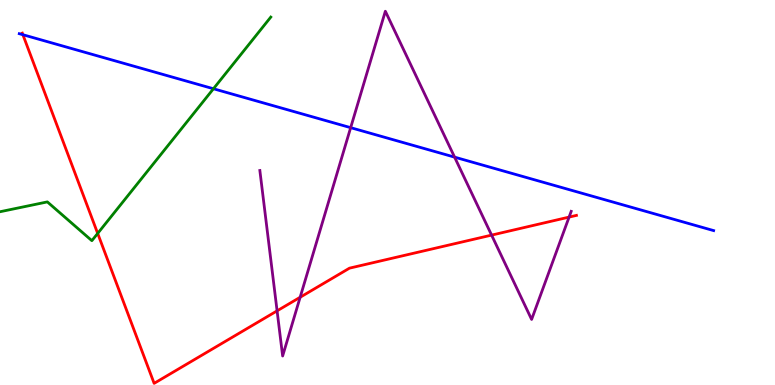[{'lines': ['blue', 'red'], 'intersections': [{'x': 0.295, 'y': 9.1}]}, {'lines': ['green', 'red'], 'intersections': [{'x': 1.26, 'y': 3.94}]}, {'lines': ['purple', 'red'], 'intersections': [{'x': 3.58, 'y': 1.93}, {'x': 3.87, 'y': 2.28}, {'x': 6.34, 'y': 3.89}, {'x': 7.34, 'y': 4.36}]}, {'lines': ['blue', 'green'], 'intersections': [{'x': 2.75, 'y': 7.69}]}, {'lines': ['blue', 'purple'], 'intersections': [{'x': 4.52, 'y': 6.68}, {'x': 5.87, 'y': 5.92}]}, {'lines': ['green', 'purple'], 'intersections': []}]